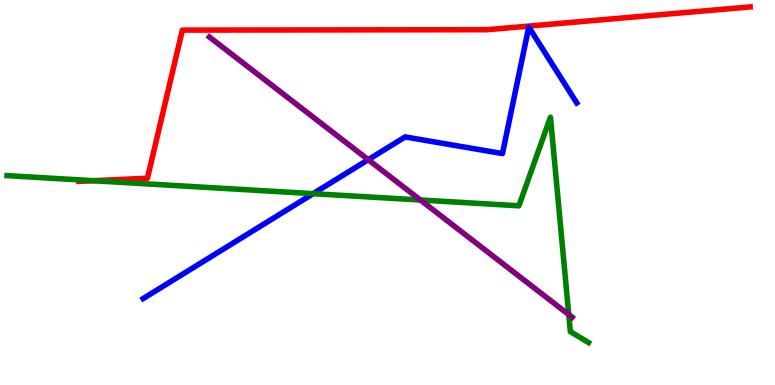[{'lines': ['blue', 'red'], 'intersections': []}, {'lines': ['green', 'red'], 'intersections': [{'x': 1.2, 'y': 5.31}]}, {'lines': ['purple', 'red'], 'intersections': []}, {'lines': ['blue', 'green'], 'intersections': [{'x': 4.04, 'y': 4.97}]}, {'lines': ['blue', 'purple'], 'intersections': [{'x': 4.75, 'y': 5.85}]}, {'lines': ['green', 'purple'], 'intersections': [{'x': 5.42, 'y': 4.81}, {'x': 7.34, 'y': 1.83}]}]